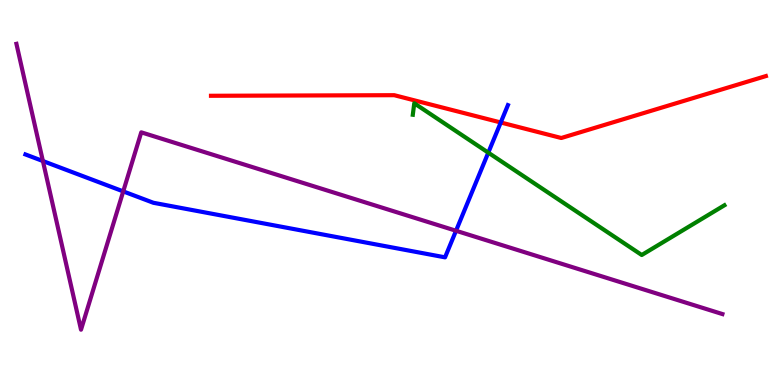[{'lines': ['blue', 'red'], 'intersections': [{'x': 6.46, 'y': 6.82}]}, {'lines': ['green', 'red'], 'intersections': []}, {'lines': ['purple', 'red'], 'intersections': []}, {'lines': ['blue', 'green'], 'intersections': [{'x': 6.3, 'y': 6.04}]}, {'lines': ['blue', 'purple'], 'intersections': [{'x': 0.554, 'y': 5.82}, {'x': 1.59, 'y': 5.03}, {'x': 5.88, 'y': 4.01}]}, {'lines': ['green', 'purple'], 'intersections': []}]